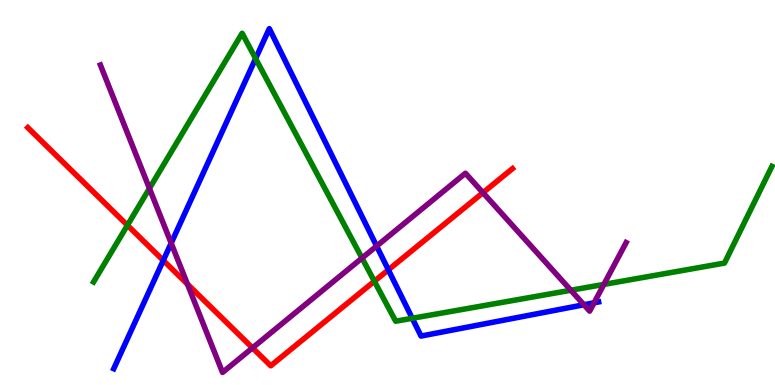[{'lines': ['blue', 'red'], 'intersections': [{'x': 2.11, 'y': 3.24}, {'x': 5.01, 'y': 2.99}]}, {'lines': ['green', 'red'], 'intersections': [{'x': 1.64, 'y': 4.15}, {'x': 4.83, 'y': 2.69}]}, {'lines': ['purple', 'red'], 'intersections': [{'x': 2.42, 'y': 2.62}, {'x': 3.26, 'y': 0.964}, {'x': 6.23, 'y': 5.0}]}, {'lines': ['blue', 'green'], 'intersections': [{'x': 3.3, 'y': 8.48}, {'x': 5.32, 'y': 1.73}]}, {'lines': ['blue', 'purple'], 'intersections': [{'x': 2.21, 'y': 3.68}, {'x': 4.86, 'y': 3.61}, {'x': 7.53, 'y': 2.08}, {'x': 7.67, 'y': 2.13}]}, {'lines': ['green', 'purple'], 'intersections': [{'x': 1.93, 'y': 5.11}, {'x': 4.67, 'y': 3.3}, {'x': 7.37, 'y': 2.46}, {'x': 7.79, 'y': 2.61}]}]